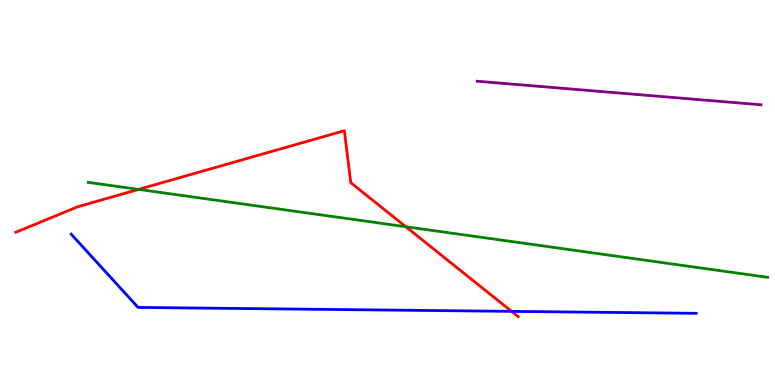[{'lines': ['blue', 'red'], 'intersections': [{'x': 6.6, 'y': 1.91}]}, {'lines': ['green', 'red'], 'intersections': [{'x': 1.79, 'y': 5.08}, {'x': 5.24, 'y': 4.11}]}, {'lines': ['purple', 'red'], 'intersections': []}, {'lines': ['blue', 'green'], 'intersections': []}, {'lines': ['blue', 'purple'], 'intersections': []}, {'lines': ['green', 'purple'], 'intersections': []}]